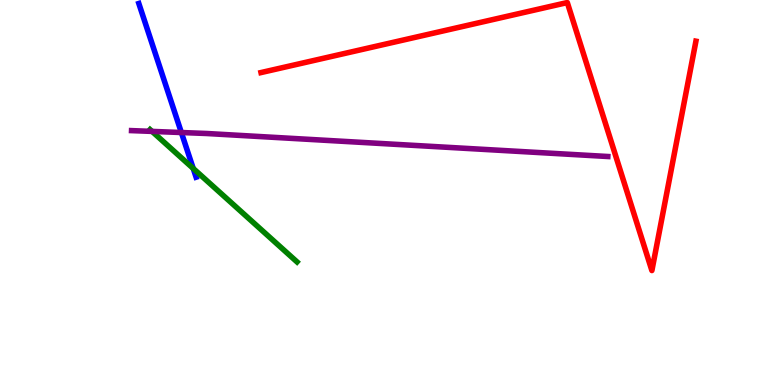[{'lines': ['blue', 'red'], 'intersections': []}, {'lines': ['green', 'red'], 'intersections': []}, {'lines': ['purple', 'red'], 'intersections': []}, {'lines': ['blue', 'green'], 'intersections': [{'x': 2.49, 'y': 5.62}]}, {'lines': ['blue', 'purple'], 'intersections': [{'x': 2.34, 'y': 6.56}]}, {'lines': ['green', 'purple'], 'intersections': [{'x': 1.96, 'y': 6.59}]}]